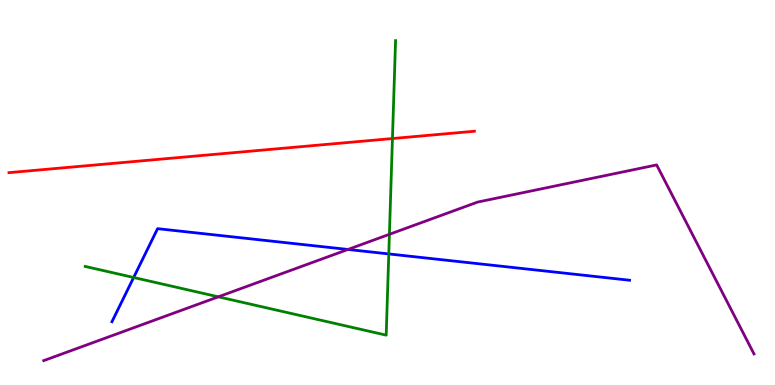[{'lines': ['blue', 'red'], 'intersections': []}, {'lines': ['green', 'red'], 'intersections': [{'x': 5.06, 'y': 6.4}]}, {'lines': ['purple', 'red'], 'intersections': []}, {'lines': ['blue', 'green'], 'intersections': [{'x': 1.72, 'y': 2.79}, {'x': 5.02, 'y': 3.4}]}, {'lines': ['blue', 'purple'], 'intersections': [{'x': 4.49, 'y': 3.52}]}, {'lines': ['green', 'purple'], 'intersections': [{'x': 2.82, 'y': 2.29}, {'x': 5.02, 'y': 3.91}]}]